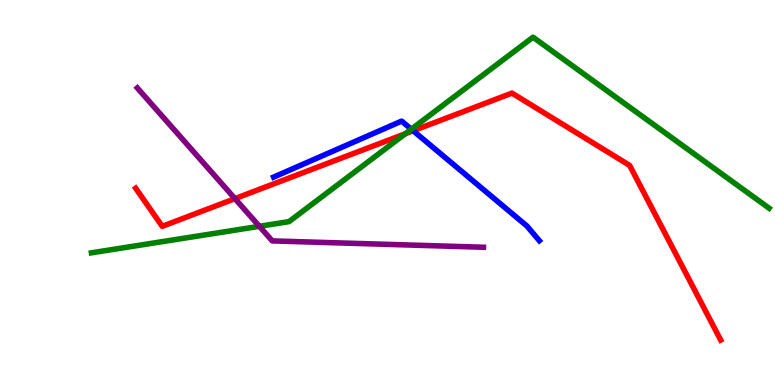[{'lines': ['blue', 'red'], 'intersections': [{'x': 5.33, 'y': 6.6}]}, {'lines': ['green', 'red'], 'intersections': [{'x': 5.23, 'y': 6.53}]}, {'lines': ['purple', 'red'], 'intersections': [{'x': 3.03, 'y': 4.84}]}, {'lines': ['blue', 'green'], 'intersections': [{'x': 5.31, 'y': 6.64}]}, {'lines': ['blue', 'purple'], 'intersections': []}, {'lines': ['green', 'purple'], 'intersections': [{'x': 3.35, 'y': 4.12}]}]